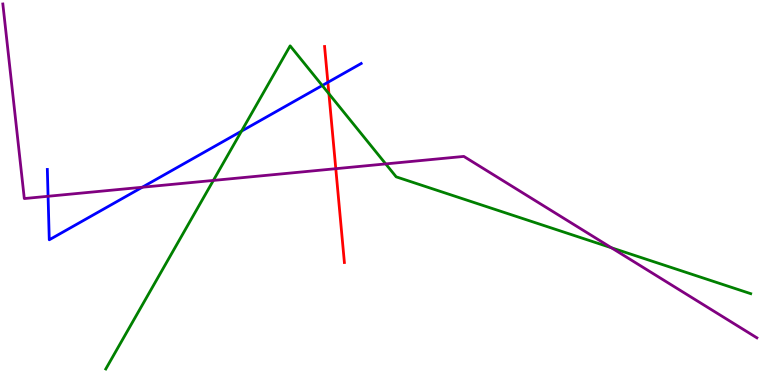[{'lines': ['blue', 'red'], 'intersections': [{'x': 4.23, 'y': 7.86}]}, {'lines': ['green', 'red'], 'intersections': [{'x': 4.24, 'y': 7.56}]}, {'lines': ['purple', 'red'], 'intersections': [{'x': 4.33, 'y': 5.62}]}, {'lines': ['blue', 'green'], 'intersections': [{'x': 3.12, 'y': 6.59}, {'x': 4.16, 'y': 7.78}]}, {'lines': ['blue', 'purple'], 'intersections': [{'x': 0.62, 'y': 4.9}, {'x': 1.84, 'y': 5.14}]}, {'lines': ['green', 'purple'], 'intersections': [{'x': 2.75, 'y': 5.31}, {'x': 4.98, 'y': 5.74}, {'x': 7.89, 'y': 3.56}]}]